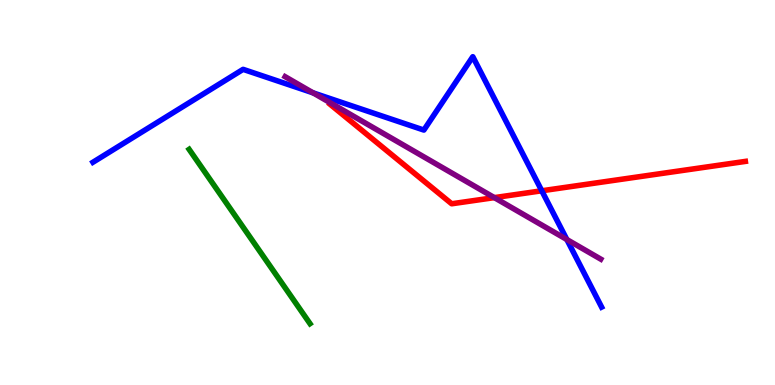[{'lines': ['blue', 'red'], 'intersections': [{'x': 6.99, 'y': 5.04}]}, {'lines': ['green', 'red'], 'intersections': []}, {'lines': ['purple', 'red'], 'intersections': [{'x': 6.38, 'y': 4.87}]}, {'lines': ['blue', 'green'], 'intersections': []}, {'lines': ['blue', 'purple'], 'intersections': [{'x': 4.04, 'y': 7.59}, {'x': 7.31, 'y': 3.78}]}, {'lines': ['green', 'purple'], 'intersections': []}]